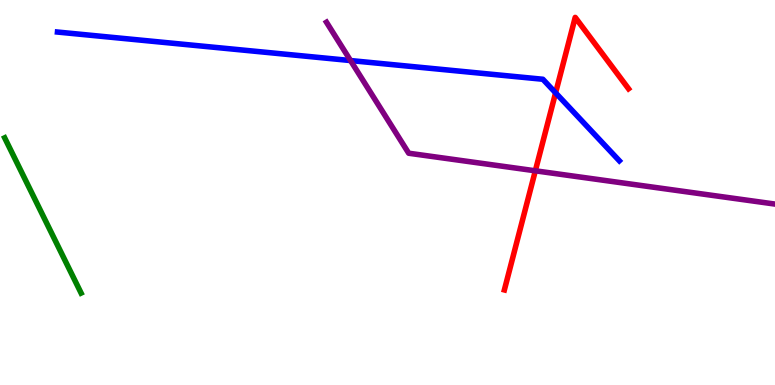[{'lines': ['blue', 'red'], 'intersections': [{'x': 7.17, 'y': 7.59}]}, {'lines': ['green', 'red'], 'intersections': []}, {'lines': ['purple', 'red'], 'intersections': [{'x': 6.91, 'y': 5.56}]}, {'lines': ['blue', 'green'], 'intersections': []}, {'lines': ['blue', 'purple'], 'intersections': [{'x': 4.52, 'y': 8.43}]}, {'lines': ['green', 'purple'], 'intersections': []}]